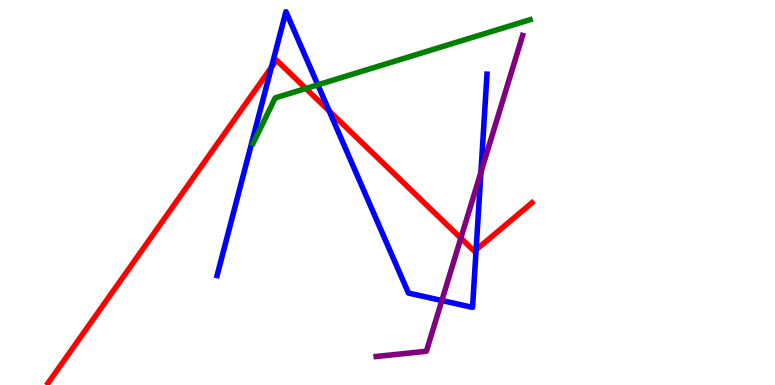[{'lines': ['blue', 'red'], 'intersections': [{'x': 3.5, 'y': 8.25}, {'x': 4.25, 'y': 7.12}, {'x': 6.14, 'y': 3.51}]}, {'lines': ['green', 'red'], 'intersections': [{'x': 3.95, 'y': 7.7}]}, {'lines': ['purple', 'red'], 'intersections': [{'x': 5.95, 'y': 3.81}]}, {'lines': ['blue', 'green'], 'intersections': [{'x': 4.1, 'y': 7.8}]}, {'lines': ['blue', 'purple'], 'intersections': [{'x': 5.7, 'y': 2.19}, {'x': 6.21, 'y': 5.52}]}, {'lines': ['green', 'purple'], 'intersections': []}]